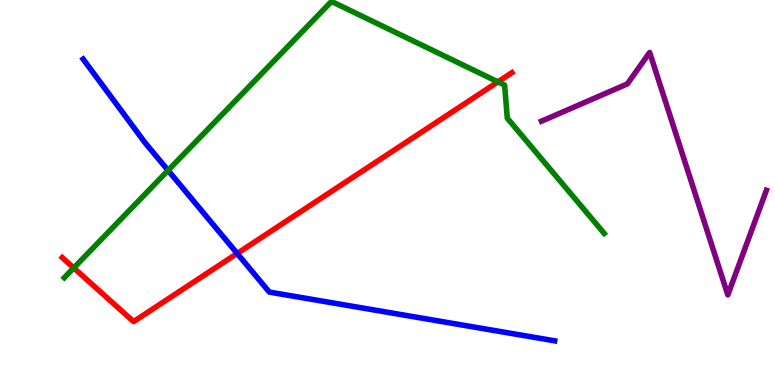[{'lines': ['blue', 'red'], 'intersections': [{'x': 3.06, 'y': 3.42}]}, {'lines': ['green', 'red'], 'intersections': [{'x': 0.952, 'y': 3.04}, {'x': 6.42, 'y': 7.87}]}, {'lines': ['purple', 'red'], 'intersections': []}, {'lines': ['blue', 'green'], 'intersections': [{'x': 2.17, 'y': 5.57}]}, {'lines': ['blue', 'purple'], 'intersections': []}, {'lines': ['green', 'purple'], 'intersections': []}]